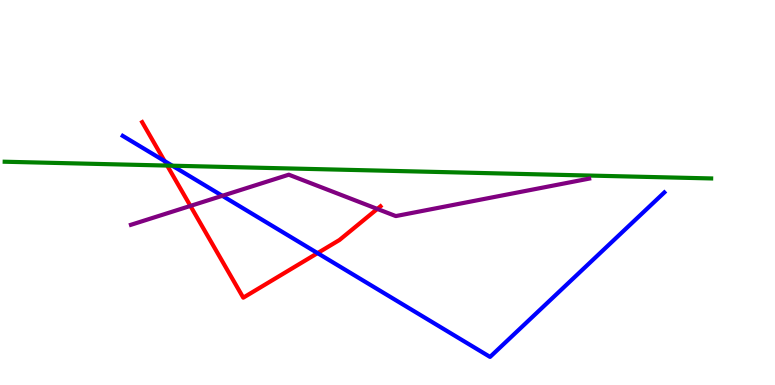[{'lines': ['blue', 'red'], 'intersections': [{'x': 2.12, 'y': 5.82}, {'x': 4.1, 'y': 3.43}]}, {'lines': ['green', 'red'], 'intersections': [{'x': 2.16, 'y': 5.7}]}, {'lines': ['purple', 'red'], 'intersections': [{'x': 2.46, 'y': 4.65}, {'x': 4.87, 'y': 4.57}]}, {'lines': ['blue', 'green'], 'intersections': [{'x': 2.22, 'y': 5.7}]}, {'lines': ['blue', 'purple'], 'intersections': [{'x': 2.87, 'y': 4.91}]}, {'lines': ['green', 'purple'], 'intersections': []}]